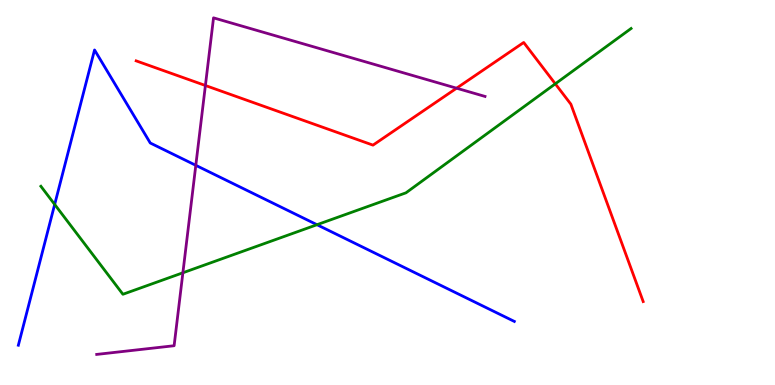[{'lines': ['blue', 'red'], 'intersections': []}, {'lines': ['green', 'red'], 'intersections': [{'x': 7.17, 'y': 7.82}]}, {'lines': ['purple', 'red'], 'intersections': [{'x': 2.65, 'y': 7.78}, {'x': 5.89, 'y': 7.71}]}, {'lines': ['blue', 'green'], 'intersections': [{'x': 0.706, 'y': 4.69}, {'x': 4.09, 'y': 4.16}]}, {'lines': ['blue', 'purple'], 'intersections': [{'x': 2.53, 'y': 5.71}]}, {'lines': ['green', 'purple'], 'intersections': [{'x': 2.36, 'y': 2.91}]}]